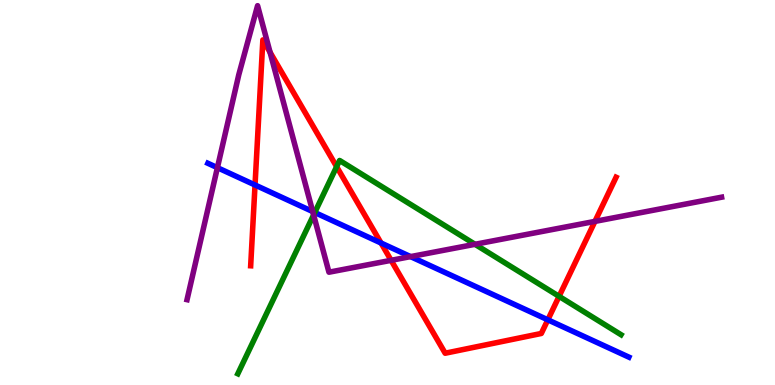[{'lines': ['blue', 'red'], 'intersections': [{'x': 3.29, 'y': 5.19}, {'x': 4.92, 'y': 3.69}, {'x': 7.07, 'y': 1.69}]}, {'lines': ['green', 'red'], 'intersections': [{'x': 4.34, 'y': 5.67}, {'x': 7.21, 'y': 2.3}]}, {'lines': ['purple', 'red'], 'intersections': [{'x': 3.48, 'y': 8.64}, {'x': 5.05, 'y': 3.24}, {'x': 7.68, 'y': 4.25}]}, {'lines': ['blue', 'green'], 'intersections': [{'x': 4.06, 'y': 4.48}]}, {'lines': ['blue', 'purple'], 'intersections': [{'x': 2.81, 'y': 5.64}, {'x': 4.04, 'y': 4.51}, {'x': 5.3, 'y': 3.33}]}, {'lines': ['green', 'purple'], 'intersections': [{'x': 4.05, 'y': 4.42}, {'x': 6.13, 'y': 3.65}]}]